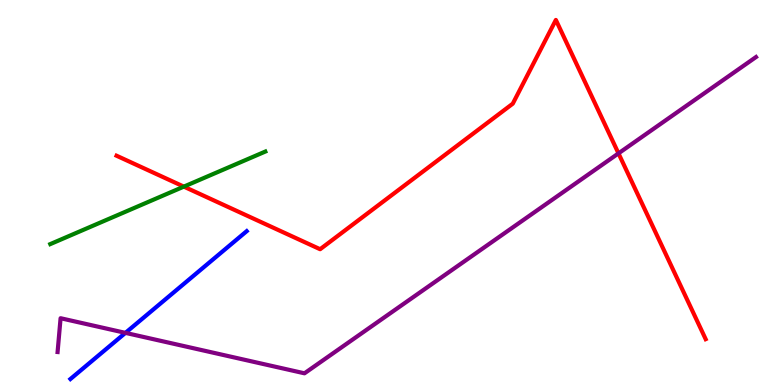[{'lines': ['blue', 'red'], 'intersections': []}, {'lines': ['green', 'red'], 'intersections': [{'x': 2.37, 'y': 5.15}]}, {'lines': ['purple', 'red'], 'intersections': [{'x': 7.98, 'y': 6.02}]}, {'lines': ['blue', 'green'], 'intersections': []}, {'lines': ['blue', 'purple'], 'intersections': [{'x': 1.62, 'y': 1.35}]}, {'lines': ['green', 'purple'], 'intersections': []}]